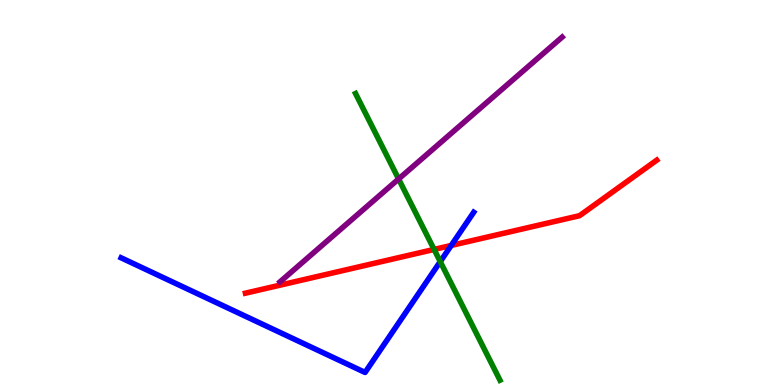[{'lines': ['blue', 'red'], 'intersections': [{'x': 5.82, 'y': 3.62}]}, {'lines': ['green', 'red'], 'intersections': [{'x': 5.6, 'y': 3.52}]}, {'lines': ['purple', 'red'], 'intersections': []}, {'lines': ['blue', 'green'], 'intersections': [{'x': 5.68, 'y': 3.2}]}, {'lines': ['blue', 'purple'], 'intersections': []}, {'lines': ['green', 'purple'], 'intersections': [{'x': 5.14, 'y': 5.35}]}]